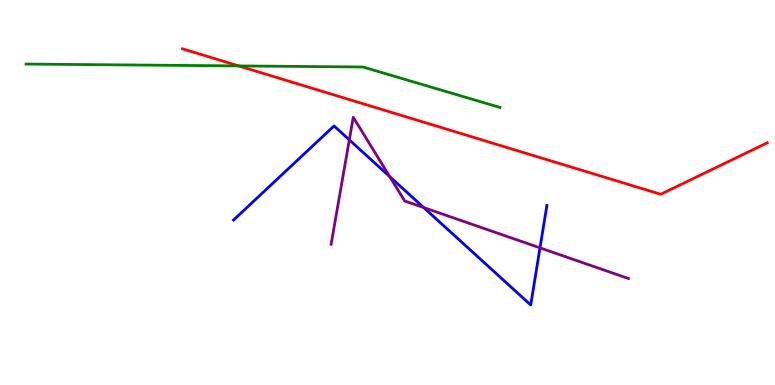[{'lines': ['blue', 'red'], 'intersections': []}, {'lines': ['green', 'red'], 'intersections': [{'x': 3.08, 'y': 8.29}]}, {'lines': ['purple', 'red'], 'intersections': []}, {'lines': ['blue', 'green'], 'intersections': []}, {'lines': ['blue', 'purple'], 'intersections': [{'x': 4.51, 'y': 6.37}, {'x': 5.03, 'y': 5.41}, {'x': 5.47, 'y': 4.61}, {'x': 6.97, 'y': 3.56}]}, {'lines': ['green', 'purple'], 'intersections': []}]